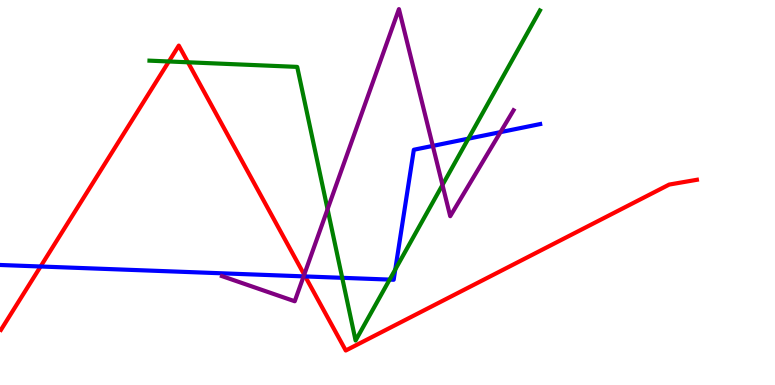[{'lines': ['blue', 'red'], 'intersections': [{'x': 0.524, 'y': 3.08}, {'x': 3.94, 'y': 2.82}]}, {'lines': ['green', 'red'], 'intersections': [{'x': 2.18, 'y': 8.4}, {'x': 2.42, 'y': 8.38}]}, {'lines': ['purple', 'red'], 'intersections': [{'x': 3.93, 'y': 2.87}]}, {'lines': ['blue', 'green'], 'intersections': [{'x': 4.42, 'y': 2.78}, {'x': 5.03, 'y': 2.74}, {'x': 5.1, 'y': 3.0}, {'x': 6.04, 'y': 6.4}]}, {'lines': ['blue', 'purple'], 'intersections': [{'x': 3.92, 'y': 2.82}, {'x': 5.58, 'y': 6.21}, {'x': 6.46, 'y': 6.57}]}, {'lines': ['green', 'purple'], 'intersections': [{'x': 4.23, 'y': 4.57}, {'x': 5.71, 'y': 5.2}]}]